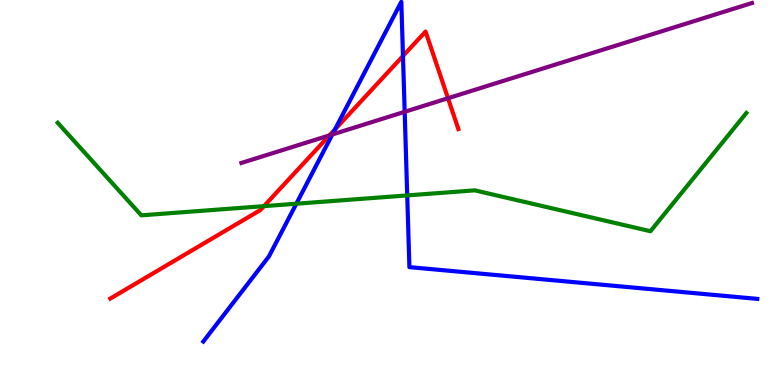[{'lines': ['blue', 'red'], 'intersections': [{'x': 4.32, 'y': 6.64}, {'x': 5.2, 'y': 8.55}]}, {'lines': ['green', 'red'], 'intersections': [{'x': 3.41, 'y': 4.65}]}, {'lines': ['purple', 'red'], 'intersections': [{'x': 4.25, 'y': 6.48}, {'x': 5.78, 'y': 7.45}]}, {'lines': ['blue', 'green'], 'intersections': [{'x': 3.82, 'y': 4.71}, {'x': 5.25, 'y': 4.92}]}, {'lines': ['blue', 'purple'], 'intersections': [{'x': 4.29, 'y': 6.51}, {'x': 5.22, 'y': 7.1}]}, {'lines': ['green', 'purple'], 'intersections': []}]